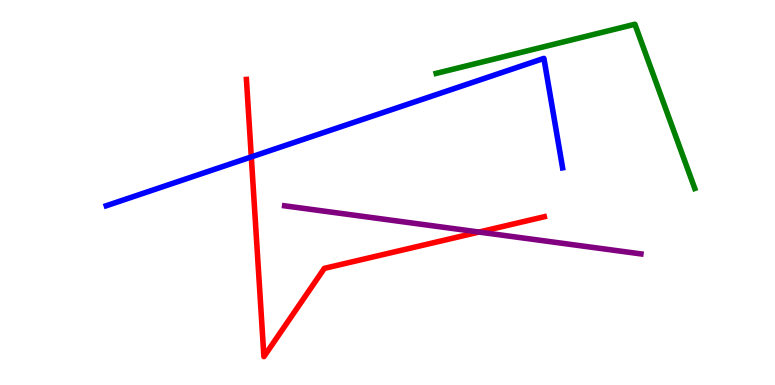[{'lines': ['blue', 'red'], 'intersections': [{'x': 3.24, 'y': 5.92}]}, {'lines': ['green', 'red'], 'intersections': []}, {'lines': ['purple', 'red'], 'intersections': [{'x': 6.18, 'y': 3.97}]}, {'lines': ['blue', 'green'], 'intersections': []}, {'lines': ['blue', 'purple'], 'intersections': []}, {'lines': ['green', 'purple'], 'intersections': []}]